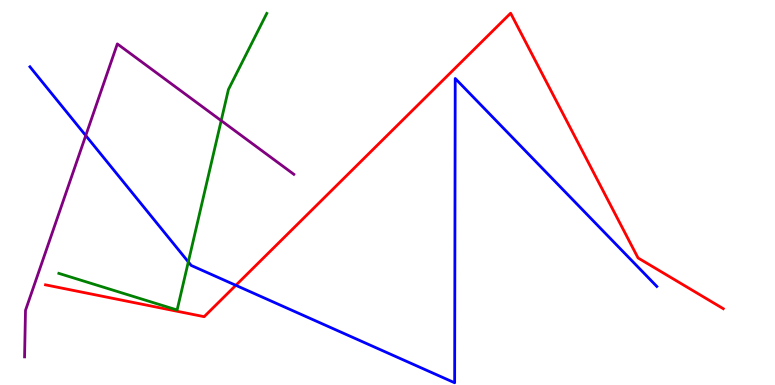[{'lines': ['blue', 'red'], 'intersections': [{'x': 3.04, 'y': 2.59}]}, {'lines': ['green', 'red'], 'intersections': []}, {'lines': ['purple', 'red'], 'intersections': []}, {'lines': ['blue', 'green'], 'intersections': [{'x': 2.43, 'y': 3.2}]}, {'lines': ['blue', 'purple'], 'intersections': [{'x': 1.11, 'y': 6.48}]}, {'lines': ['green', 'purple'], 'intersections': [{'x': 2.85, 'y': 6.87}]}]